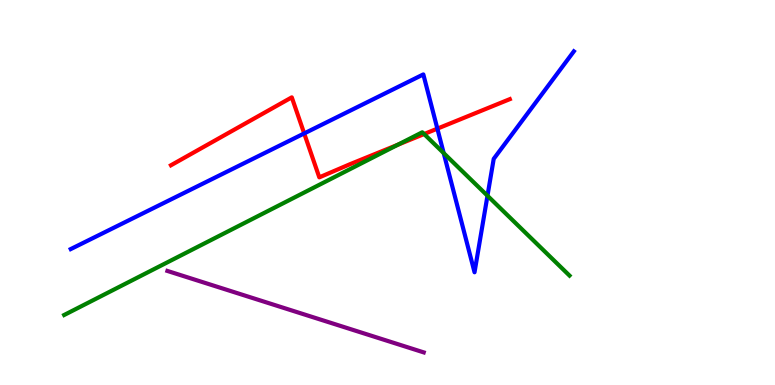[{'lines': ['blue', 'red'], 'intersections': [{'x': 3.93, 'y': 6.53}, {'x': 5.64, 'y': 6.66}]}, {'lines': ['green', 'red'], 'intersections': [{'x': 5.13, 'y': 6.24}, {'x': 5.47, 'y': 6.52}]}, {'lines': ['purple', 'red'], 'intersections': []}, {'lines': ['blue', 'green'], 'intersections': [{'x': 5.73, 'y': 6.02}, {'x': 6.29, 'y': 4.92}]}, {'lines': ['blue', 'purple'], 'intersections': []}, {'lines': ['green', 'purple'], 'intersections': []}]